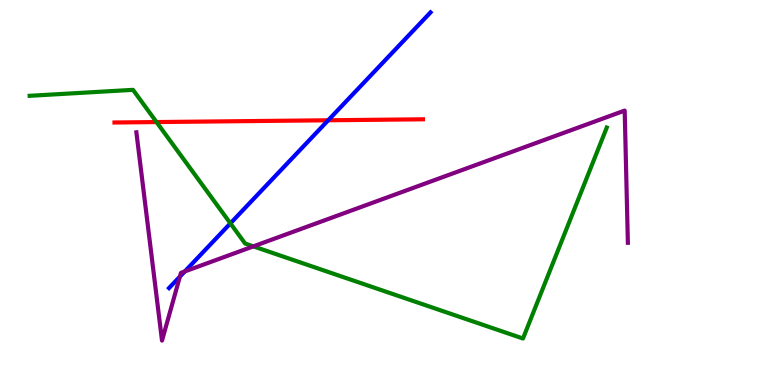[{'lines': ['blue', 'red'], 'intersections': [{'x': 4.23, 'y': 6.88}]}, {'lines': ['green', 'red'], 'intersections': [{'x': 2.02, 'y': 6.83}]}, {'lines': ['purple', 'red'], 'intersections': []}, {'lines': ['blue', 'green'], 'intersections': [{'x': 2.97, 'y': 4.2}]}, {'lines': ['blue', 'purple'], 'intersections': [{'x': 2.32, 'y': 2.82}, {'x': 2.38, 'y': 2.95}]}, {'lines': ['green', 'purple'], 'intersections': [{'x': 3.27, 'y': 3.6}]}]